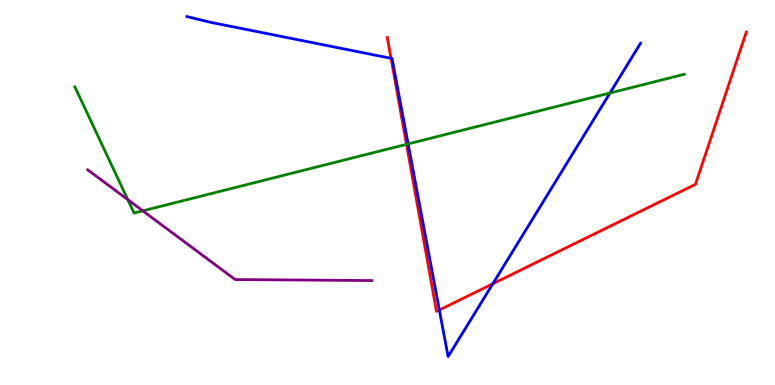[{'lines': ['blue', 'red'], 'intersections': [{'x': 5.05, 'y': 8.49}, {'x': 5.67, 'y': 1.95}, {'x': 6.36, 'y': 2.63}]}, {'lines': ['green', 'red'], 'intersections': [{'x': 5.24, 'y': 6.25}]}, {'lines': ['purple', 'red'], 'intersections': []}, {'lines': ['blue', 'green'], 'intersections': [{'x': 5.27, 'y': 6.26}, {'x': 7.87, 'y': 7.58}]}, {'lines': ['blue', 'purple'], 'intersections': []}, {'lines': ['green', 'purple'], 'intersections': [{'x': 1.65, 'y': 4.81}, {'x': 1.84, 'y': 4.52}]}]